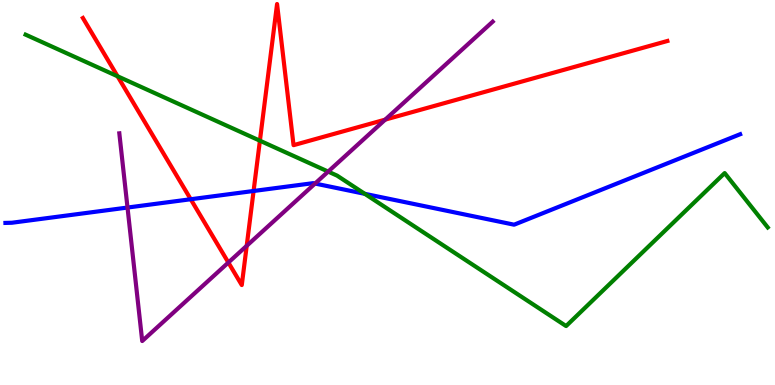[{'lines': ['blue', 'red'], 'intersections': [{'x': 2.46, 'y': 4.82}, {'x': 3.27, 'y': 5.04}]}, {'lines': ['green', 'red'], 'intersections': [{'x': 1.52, 'y': 8.02}, {'x': 3.35, 'y': 6.35}]}, {'lines': ['purple', 'red'], 'intersections': [{'x': 2.95, 'y': 3.18}, {'x': 3.18, 'y': 3.62}, {'x': 4.97, 'y': 6.89}]}, {'lines': ['blue', 'green'], 'intersections': [{'x': 4.71, 'y': 4.97}]}, {'lines': ['blue', 'purple'], 'intersections': [{'x': 1.65, 'y': 4.61}, {'x': 4.07, 'y': 5.23}]}, {'lines': ['green', 'purple'], 'intersections': [{'x': 4.23, 'y': 5.54}]}]